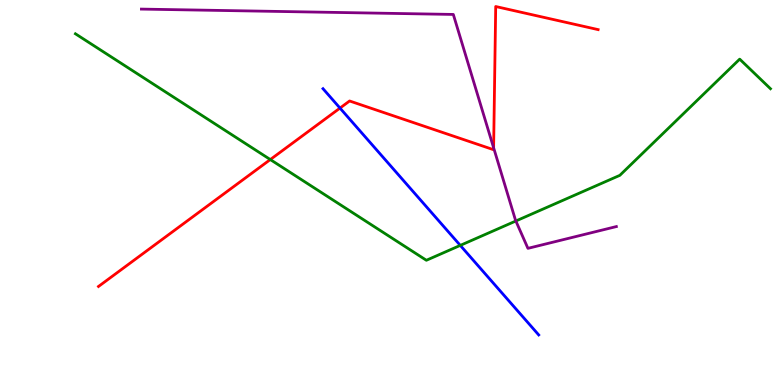[{'lines': ['blue', 'red'], 'intersections': [{'x': 4.39, 'y': 7.19}]}, {'lines': ['green', 'red'], 'intersections': [{'x': 3.49, 'y': 5.86}]}, {'lines': ['purple', 'red'], 'intersections': [{'x': 6.37, 'y': 6.16}]}, {'lines': ['blue', 'green'], 'intersections': [{'x': 5.94, 'y': 3.63}]}, {'lines': ['blue', 'purple'], 'intersections': []}, {'lines': ['green', 'purple'], 'intersections': [{'x': 6.66, 'y': 4.26}]}]